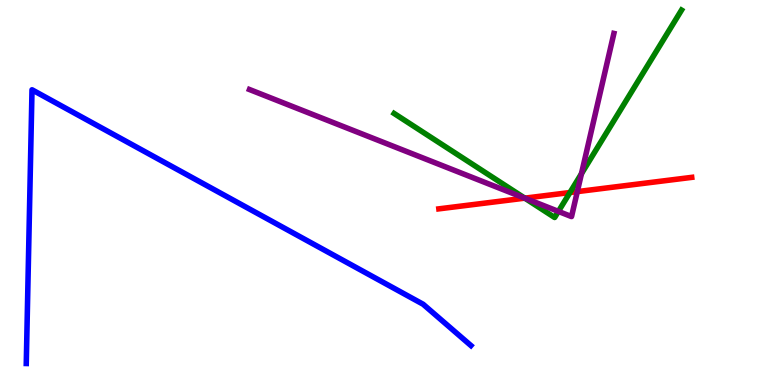[{'lines': ['blue', 'red'], 'intersections': []}, {'lines': ['green', 'red'], 'intersections': [{'x': 6.77, 'y': 4.85}, {'x': 7.35, 'y': 5.0}]}, {'lines': ['purple', 'red'], 'intersections': [{'x': 6.77, 'y': 4.85}, {'x': 7.45, 'y': 5.02}]}, {'lines': ['blue', 'green'], 'intersections': []}, {'lines': ['blue', 'purple'], 'intersections': []}, {'lines': ['green', 'purple'], 'intersections': [{'x': 6.77, 'y': 4.85}, {'x': 7.21, 'y': 4.51}, {'x': 7.5, 'y': 5.49}]}]